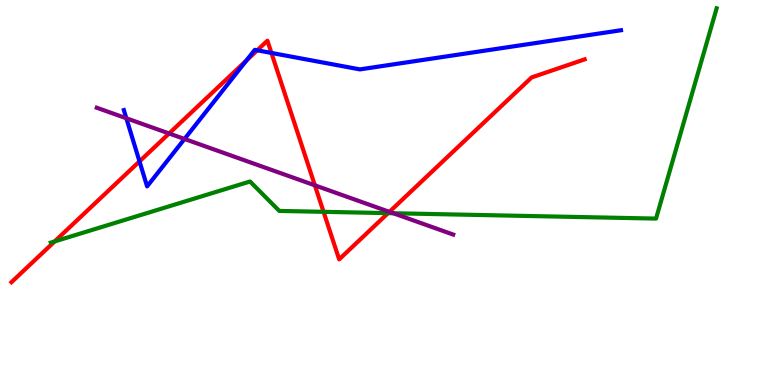[{'lines': ['blue', 'red'], 'intersections': [{'x': 1.8, 'y': 5.81}, {'x': 3.18, 'y': 8.43}, {'x': 3.32, 'y': 8.69}, {'x': 3.5, 'y': 8.63}]}, {'lines': ['green', 'red'], 'intersections': [{'x': 0.705, 'y': 3.73}, {'x': 4.17, 'y': 4.5}, {'x': 5.01, 'y': 4.46}]}, {'lines': ['purple', 'red'], 'intersections': [{'x': 2.18, 'y': 6.53}, {'x': 4.06, 'y': 5.19}, {'x': 5.02, 'y': 4.5}]}, {'lines': ['blue', 'green'], 'intersections': []}, {'lines': ['blue', 'purple'], 'intersections': [{'x': 1.63, 'y': 6.93}, {'x': 2.38, 'y': 6.39}]}, {'lines': ['green', 'purple'], 'intersections': [{'x': 5.07, 'y': 4.46}]}]